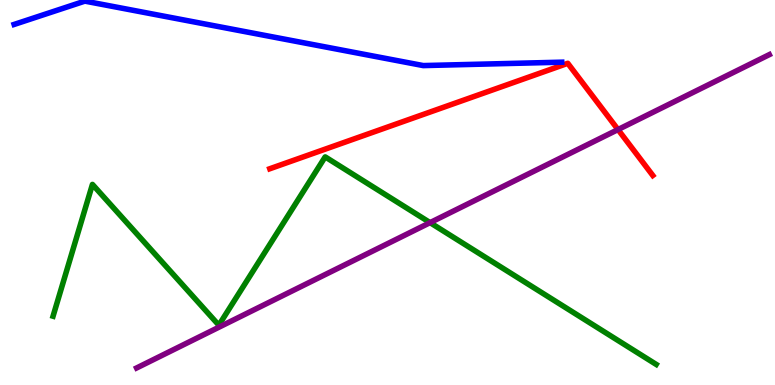[{'lines': ['blue', 'red'], 'intersections': []}, {'lines': ['green', 'red'], 'intersections': []}, {'lines': ['purple', 'red'], 'intersections': [{'x': 7.97, 'y': 6.63}]}, {'lines': ['blue', 'green'], 'intersections': []}, {'lines': ['blue', 'purple'], 'intersections': []}, {'lines': ['green', 'purple'], 'intersections': [{'x': 5.55, 'y': 4.22}]}]